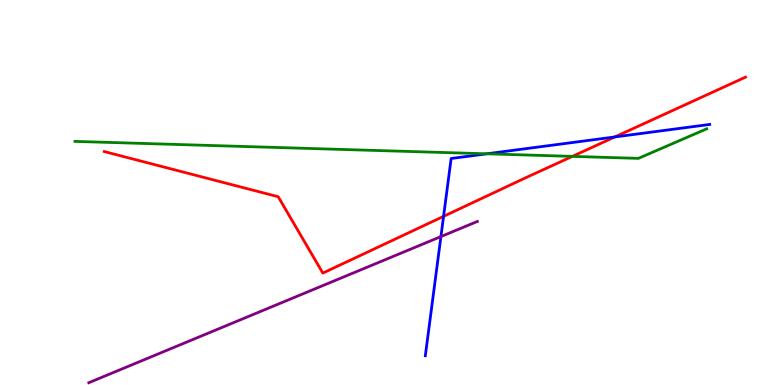[{'lines': ['blue', 'red'], 'intersections': [{'x': 5.72, 'y': 4.38}, {'x': 7.93, 'y': 6.44}]}, {'lines': ['green', 'red'], 'intersections': [{'x': 7.39, 'y': 5.94}]}, {'lines': ['purple', 'red'], 'intersections': []}, {'lines': ['blue', 'green'], 'intersections': [{'x': 6.28, 'y': 6.0}]}, {'lines': ['blue', 'purple'], 'intersections': [{'x': 5.69, 'y': 3.86}]}, {'lines': ['green', 'purple'], 'intersections': []}]